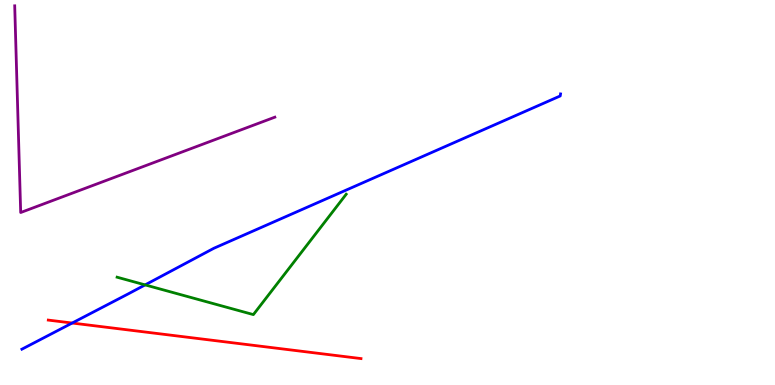[{'lines': ['blue', 'red'], 'intersections': [{'x': 0.931, 'y': 1.61}]}, {'lines': ['green', 'red'], 'intersections': []}, {'lines': ['purple', 'red'], 'intersections': []}, {'lines': ['blue', 'green'], 'intersections': [{'x': 1.87, 'y': 2.6}]}, {'lines': ['blue', 'purple'], 'intersections': []}, {'lines': ['green', 'purple'], 'intersections': []}]